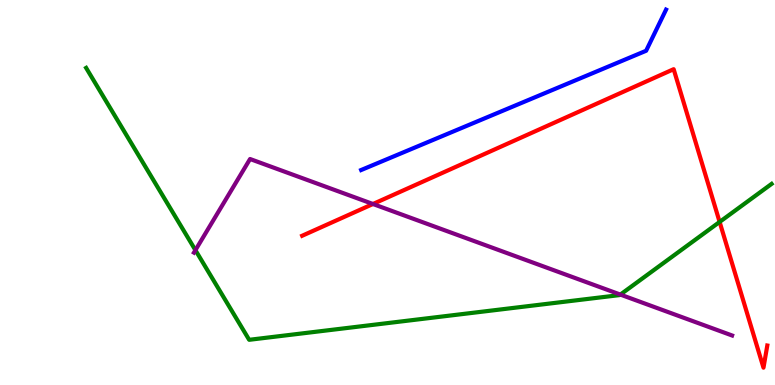[{'lines': ['blue', 'red'], 'intersections': []}, {'lines': ['green', 'red'], 'intersections': [{'x': 9.29, 'y': 4.24}]}, {'lines': ['purple', 'red'], 'intersections': [{'x': 4.81, 'y': 4.7}]}, {'lines': ['blue', 'green'], 'intersections': []}, {'lines': ['blue', 'purple'], 'intersections': []}, {'lines': ['green', 'purple'], 'intersections': [{'x': 2.52, 'y': 3.5}, {'x': 8.0, 'y': 2.35}]}]